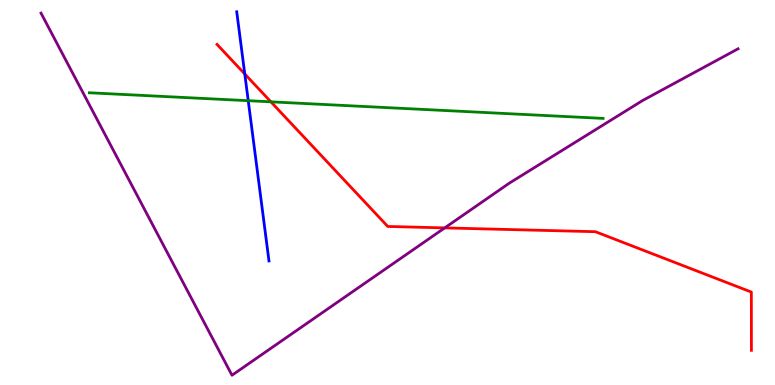[{'lines': ['blue', 'red'], 'intersections': [{'x': 3.16, 'y': 8.08}]}, {'lines': ['green', 'red'], 'intersections': [{'x': 3.5, 'y': 7.36}]}, {'lines': ['purple', 'red'], 'intersections': [{'x': 5.74, 'y': 4.08}]}, {'lines': ['blue', 'green'], 'intersections': [{'x': 3.2, 'y': 7.38}]}, {'lines': ['blue', 'purple'], 'intersections': []}, {'lines': ['green', 'purple'], 'intersections': []}]